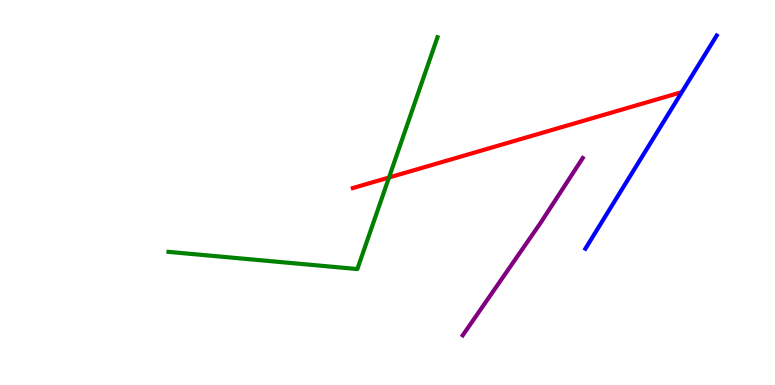[{'lines': ['blue', 'red'], 'intersections': []}, {'lines': ['green', 'red'], 'intersections': [{'x': 5.02, 'y': 5.39}]}, {'lines': ['purple', 'red'], 'intersections': []}, {'lines': ['blue', 'green'], 'intersections': []}, {'lines': ['blue', 'purple'], 'intersections': []}, {'lines': ['green', 'purple'], 'intersections': []}]